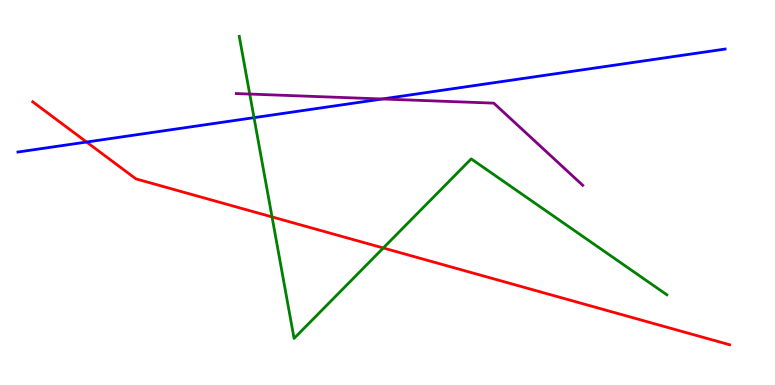[{'lines': ['blue', 'red'], 'intersections': [{'x': 1.12, 'y': 6.31}]}, {'lines': ['green', 'red'], 'intersections': [{'x': 3.51, 'y': 4.37}, {'x': 4.95, 'y': 3.56}]}, {'lines': ['purple', 'red'], 'intersections': []}, {'lines': ['blue', 'green'], 'intersections': [{'x': 3.28, 'y': 6.94}]}, {'lines': ['blue', 'purple'], 'intersections': [{'x': 4.93, 'y': 7.43}]}, {'lines': ['green', 'purple'], 'intersections': [{'x': 3.22, 'y': 7.56}]}]